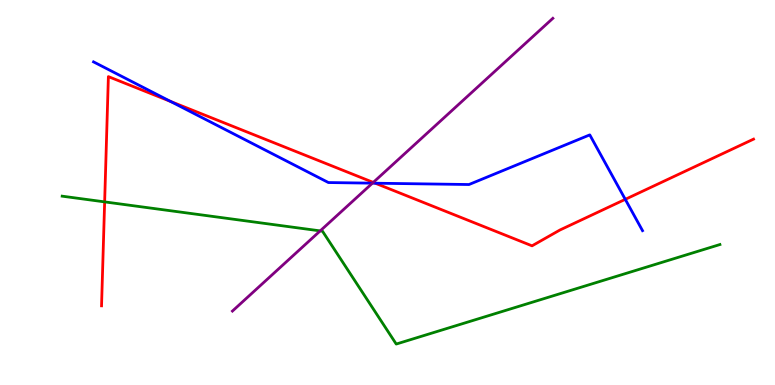[{'lines': ['blue', 'red'], 'intersections': [{'x': 2.2, 'y': 7.37}, {'x': 4.84, 'y': 5.24}, {'x': 8.07, 'y': 4.82}]}, {'lines': ['green', 'red'], 'intersections': [{'x': 1.35, 'y': 4.76}]}, {'lines': ['purple', 'red'], 'intersections': [{'x': 4.82, 'y': 5.26}]}, {'lines': ['blue', 'green'], 'intersections': []}, {'lines': ['blue', 'purple'], 'intersections': [{'x': 4.81, 'y': 5.24}]}, {'lines': ['green', 'purple'], 'intersections': [{'x': 4.13, 'y': 4.0}]}]